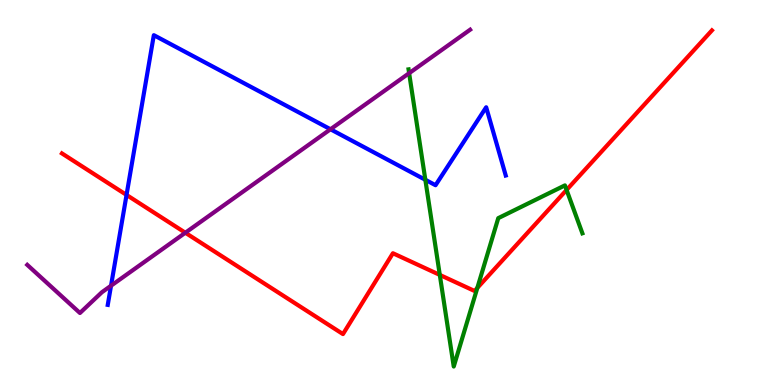[{'lines': ['blue', 'red'], 'intersections': [{'x': 1.63, 'y': 4.94}]}, {'lines': ['green', 'red'], 'intersections': [{'x': 5.67, 'y': 2.86}, {'x': 6.16, 'y': 2.52}, {'x': 7.31, 'y': 5.07}]}, {'lines': ['purple', 'red'], 'intersections': [{'x': 2.39, 'y': 3.95}]}, {'lines': ['blue', 'green'], 'intersections': [{'x': 5.49, 'y': 5.33}]}, {'lines': ['blue', 'purple'], 'intersections': [{'x': 1.43, 'y': 2.58}, {'x': 4.26, 'y': 6.64}]}, {'lines': ['green', 'purple'], 'intersections': [{'x': 5.28, 'y': 8.1}]}]